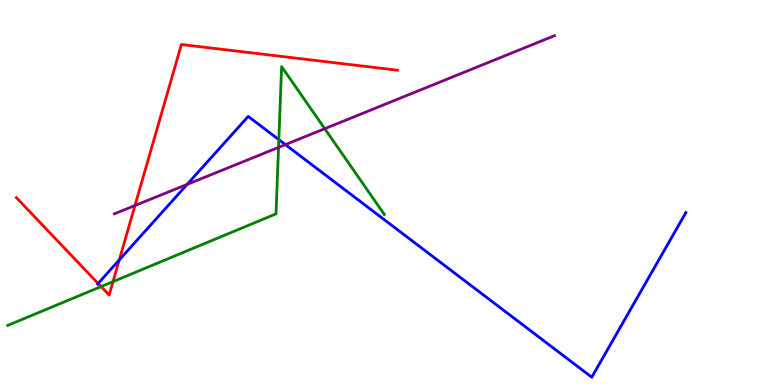[{'lines': ['blue', 'red'], 'intersections': [{'x': 1.27, 'y': 2.64}, {'x': 1.54, 'y': 3.25}]}, {'lines': ['green', 'red'], 'intersections': [{'x': 1.3, 'y': 2.56}, {'x': 1.46, 'y': 2.69}]}, {'lines': ['purple', 'red'], 'intersections': [{'x': 1.74, 'y': 4.66}]}, {'lines': ['blue', 'green'], 'intersections': [{'x': 3.6, 'y': 6.37}]}, {'lines': ['blue', 'purple'], 'intersections': [{'x': 2.41, 'y': 5.21}, {'x': 3.68, 'y': 6.24}]}, {'lines': ['green', 'purple'], 'intersections': [{'x': 3.59, 'y': 6.17}, {'x': 4.19, 'y': 6.66}]}]